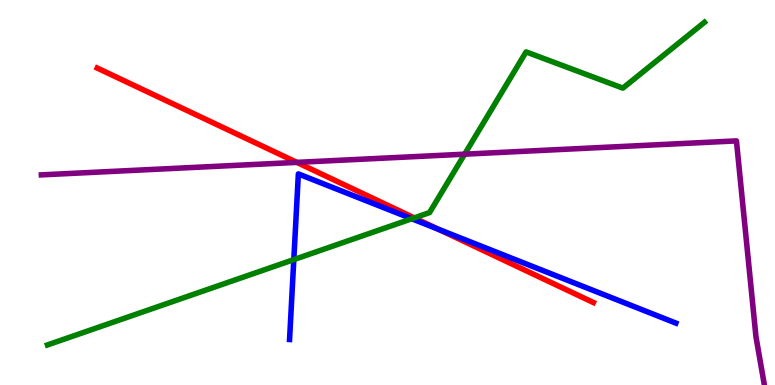[{'lines': ['blue', 'red'], 'intersections': [{'x': 5.65, 'y': 4.05}]}, {'lines': ['green', 'red'], 'intersections': [{'x': 5.35, 'y': 4.34}]}, {'lines': ['purple', 'red'], 'intersections': [{'x': 3.83, 'y': 5.78}]}, {'lines': ['blue', 'green'], 'intersections': [{'x': 3.79, 'y': 3.26}, {'x': 5.31, 'y': 4.32}]}, {'lines': ['blue', 'purple'], 'intersections': []}, {'lines': ['green', 'purple'], 'intersections': [{'x': 6.0, 'y': 6.0}]}]